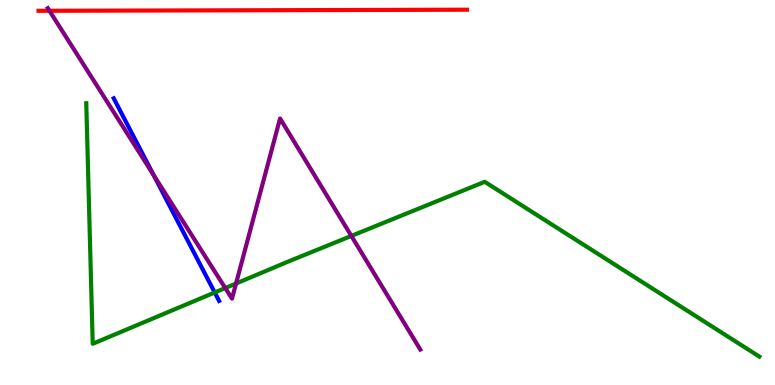[{'lines': ['blue', 'red'], 'intersections': []}, {'lines': ['green', 'red'], 'intersections': []}, {'lines': ['purple', 'red'], 'intersections': [{'x': 0.638, 'y': 9.72}]}, {'lines': ['blue', 'green'], 'intersections': [{'x': 2.77, 'y': 2.4}]}, {'lines': ['blue', 'purple'], 'intersections': [{'x': 1.98, 'y': 5.45}]}, {'lines': ['green', 'purple'], 'intersections': [{'x': 2.91, 'y': 2.52}, {'x': 3.05, 'y': 2.64}, {'x': 4.53, 'y': 3.87}]}]